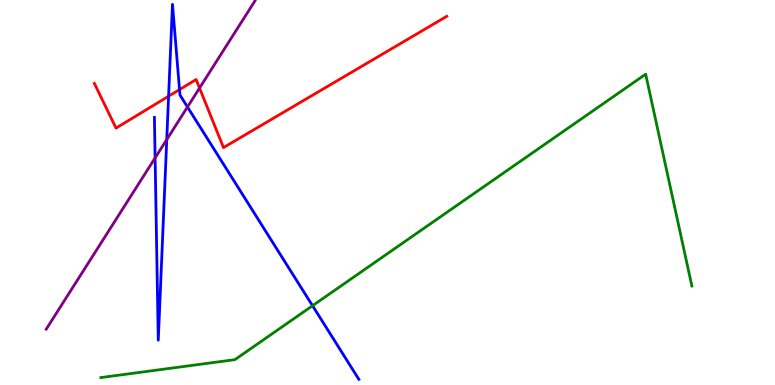[{'lines': ['blue', 'red'], 'intersections': [{'x': 2.18, 'y': 7.5}, {'x': 2.32, 'y': 7.67}]}, {'lines': ['green', 'red'], 'intersections': []}, {'lines': ['purple', 'red'], 'intersections': [{'x': 2.57, 'y': 7.71}]}, {'lines': ['blue', 'green'], 'intersections': [{'x': 4.03, 'y': 2.06}]}, {'lines': ['blue', 'purple'], 'intersections': [{'x': 2.0, 'y': 5.9}, {'x': 2.15, 'y': 6.37}, {'x': 2.42, 'y': 7.22}]}, {'lines': ['green', 'purple'], 'intersections': []}]